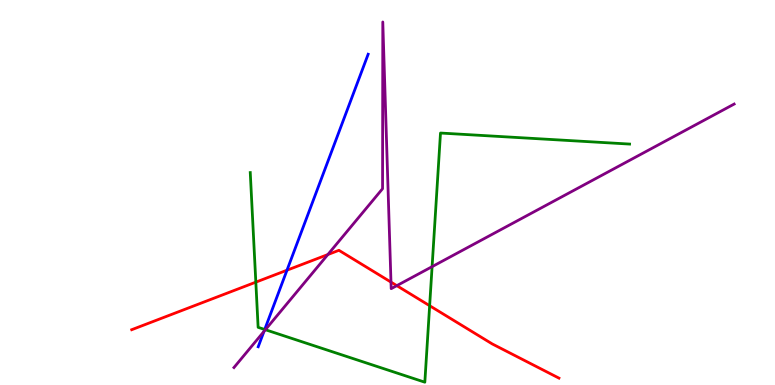[{'lines': ['blue', 'red'], 'intersections': [{'x': 3.7, 'y': 2.98}]}, {'lines': ['green', 'red'], 'intersections': [{'x': 3.3, 'y': 2.67}, {'x': 5.54, 'y': 2.06}]}, {'lines': ['purple', 'red'], 'intersections': [{'x': 4.23, 'y': 3.39}, {'x': 5.04, 'y': 2.67}, {'x': 5.12, 'y': 2.58}]}, {'lines': ['blue', 'green'], 'intersections': [{'x': 3.42, 'y': 1.44}]}, {'lines': ['blue', 'purple'], 'intersections': [{'x': 3.41, 'y': 1.39}]}, {'lines': ['green', 'purple'], 'intersections': [{'x': 3.42, 'y': 1.44}, {'x': 5.58, 'y': 3.07}]}]